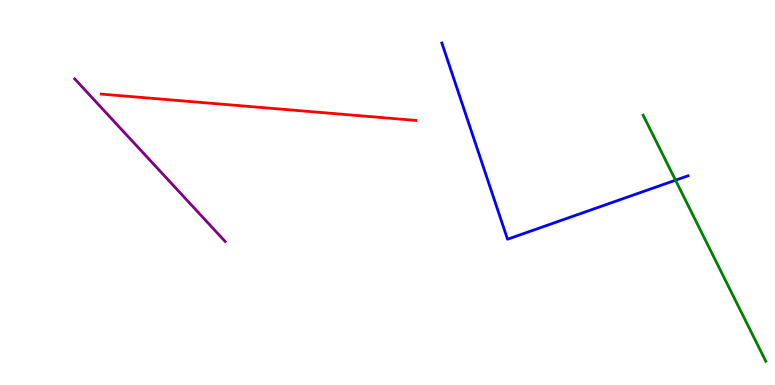[{'lines': ['blue', 'red'], 'intersections': []}, {'lines': ['green', 'red'], 'intersections': []}, {'lines': ['purple', 'red'], 'intersections': []}, {'lines': ['blue', 'green'], 'intersections': [{'x': 8.72, 'y': 5.32}]}, {'lines': ['blue', 'purple'], 'intersections': []}, {'lines': ['green', 'purple'], 'intersections': []}]